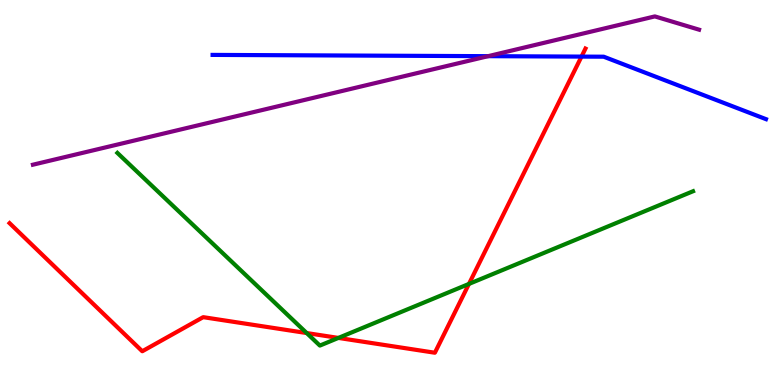[{'lines': ['blue', 'red'], 'intersections': [{'x': 7.5, 'y': 8.53}]}, {'lines': ['green', 'red'], 'intersections': [{'x': 3.96, 'y': 1.35}, {'x': 4.37, 'y': 1.22}, {'x': 6.05, 'y': 2.63}]}, {'lines': ['purple', 'red'], 'intersections': []}, {'lines': ['blue', 'green'], 'intersections': []}, {'lines': ['blue', 'purple'], 'intersections': [{'x': 6.3, 'y': 8.54}]}, {'lines': ['green', 'purple'], 'intersections': []}]